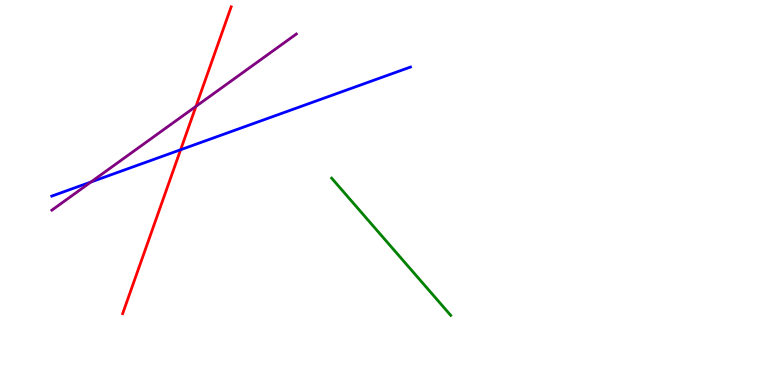[{'lines': ['blue', 'red'], 'intersections': [{'x': 2.33, 'y': 6.11}]}, {'lines': ['green', 'red'], 'intersections': []}, {'lines': ['purple', 'red'], 'intersections': [{'x': 2.53, 'y': 7.24}]}, {'lines': ['blue', 'green'], 'intersections': []}, {'lines': ['blue', 'purple'], 'intersections': [{'x': 1.17, 'y': 5.27}]}, {'lines': ['green', 'purple'], 'intersections': []}]